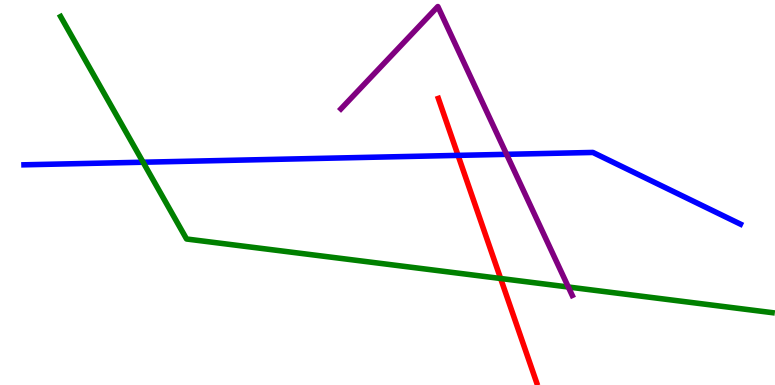[{'lines': ['blue', 'red'], 'intersections': [{'x': 5.91, 'y': 5.96}]}, {'lines': ['green', 'red'], 'intersections': [{'x': 6.46, 'y': 2.77}]}, {'lines': ['purple', 'red'], 'intersections': []}, {'lines': ['blue', 'green'], 'intersections': [{'x': 1.85, 'y': 5.79}]}, {'lines': ['blue', 'purple'], 'intersections': [{'x': 6.54, 'y': 5.99}]}, {'lines': ['green', 'purple'], 'intersections': [{'x': 7.33, 'y': 2.55}]}]